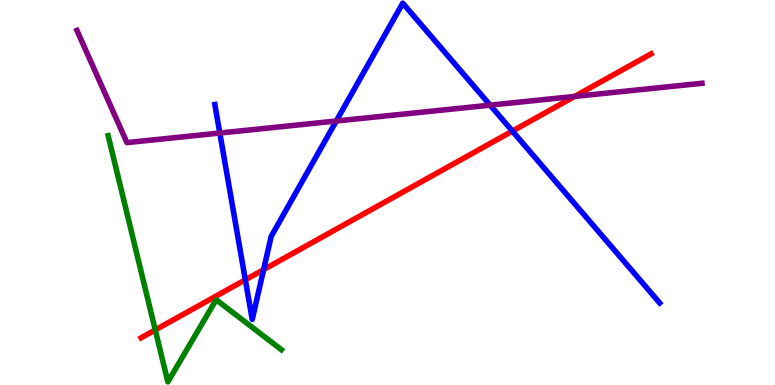[{'lines': ['blue', 'red'], 'intersections': [{'x': 3.17, 'y': 2.73}, {'x': 3.4, 'y': 3.0}, {'x': 6.61, 'y': 6.59}]}, {'lines': ['green', 'red'], 'intersections': [{'x': 2.0, 'y': 1.43}]}, {'lines': ['purple', 'red'], 'intersections': [{'x': 7.41, 'y': 7.5}]}, {'lines': ['blue', 'green'], 'intersections': []}, {'lines': ['blue', 'purple'], 'intersections': [{'x': 2.84, 'y': 6.54}, {'x': 4.34, 'y': 6.86}, {'x': 6.32, 'y': 7.27}]}, {'lines': ['green', 'purple'], 'intersections': []}]